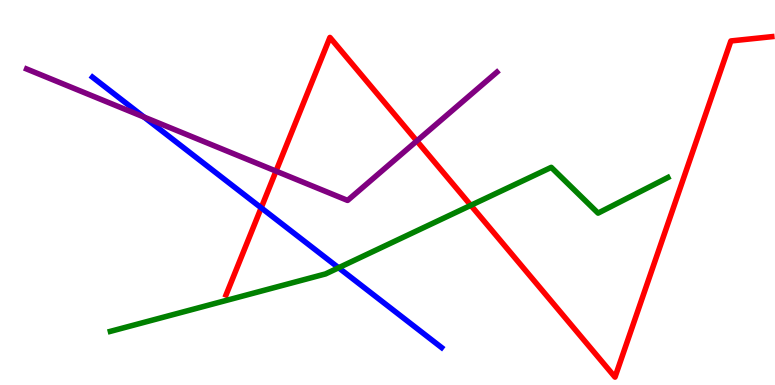[{'lines': ['blue', 'red'], 'intersections': [{'x': 3.37, 'y': 4.6}]}, {'lines': ['green', 'red'], 'intersections': [{'x': 6.08, 'y': 4.67}]}, {'lines': ['purple', 'red'], 'intersections': [{'x': 3.56, 'y': 5.56}, {'x': 5.38, 'y': 6.34}]}, {'lines': ['blue', 'green'], 'intersections': [{'x': 4.37, 'y': 3.05}]}, {'lines': ['blue', 'purple'], 'intersections': [{'x': 1.86, 'y': 6.96}]}, {'lines': ['green', 'purple'], 'intersections': []}]